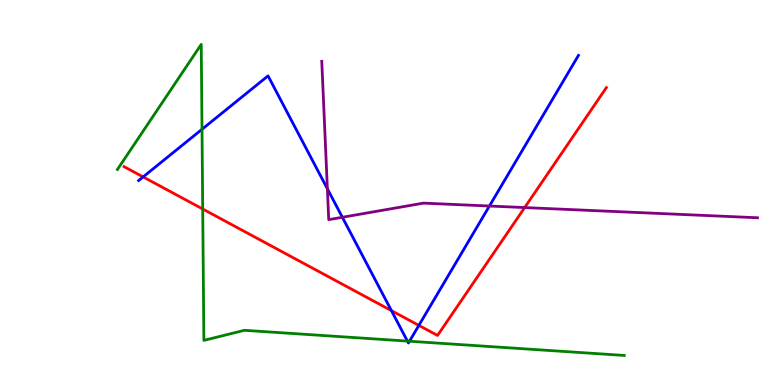[{'lines': ['blue', 'red'], 'intersections': [{'x': 1.85, 'y': 5.4}, {'x': 5.05, 'y': 1.93}, {'x': 5.4, 'y': 1.55}]}, {'lines': ['green', 'red'], 'intersections': [{'x': 2.62, 'y': 4.57}]}, {'lines': ['purple', 'red'], 'intersections': [{'x': 6.77, 'y': 4.61}]}, {'lines': ['blue', 'green'], 'intersections': [{'x': 2.61, 'y': 6.64}, {'x': 5.26, 'y': 1.14}, {'x': 5.28, 'y': 1.14}]}, {'lines': ['blue', 'purple'], 'intersections': [{'x': 4.22, 'y': 5.1}, {'x': 4.42, 'y': 4.36}, {'x': 6.32, 'y': 4.65}]}, {'lines': ['green', 'purple'], 'intersections': []}]